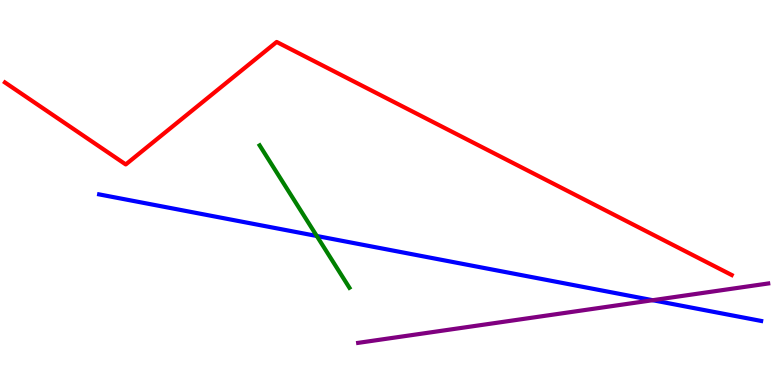[{'lines': ['blue', 'red'], 'intersections': []}, {'lines': ['green', 'red'], 'intersections': []}, {'lines': ['purple', 'red'], 'intersections': []}, {'lines': ['blue', 'green'], 'intersections': [{'x': 4.09, 'y': 3.87}]}, {'lines': ['blue', 'purple'], 'intersections': [{'x': 8.42, 'y': 2.2}]}, {'lines': ['green', 'purple'], 'intersections': []}]